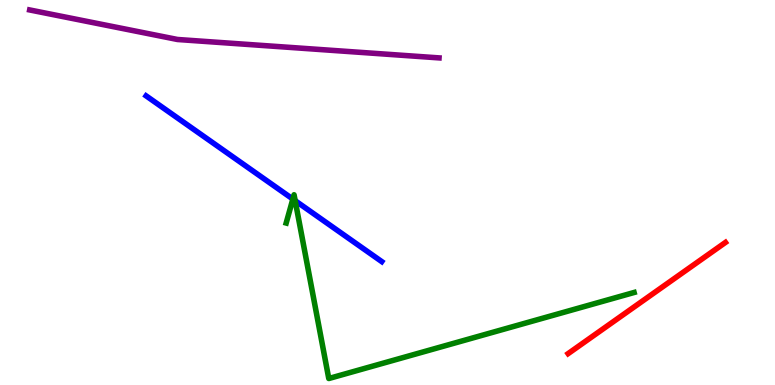[{'lines': ['blue', 'red'], 'intersections': []}, {'lines': ['green', 'red'], 'intersections': []}, {'lines': ['purple', 'red'], 'intersections': []}, {'lines': ['blue', 'green'], 'intersections': [{'x': 3.78, 'y': 4.83}, {'x': 3.81, 'y': 4.79}]}, {'lines': ['blue', 'purple'], 'intersections': []}, {'lines': ['green', 'purple'], 'intersections': []}]